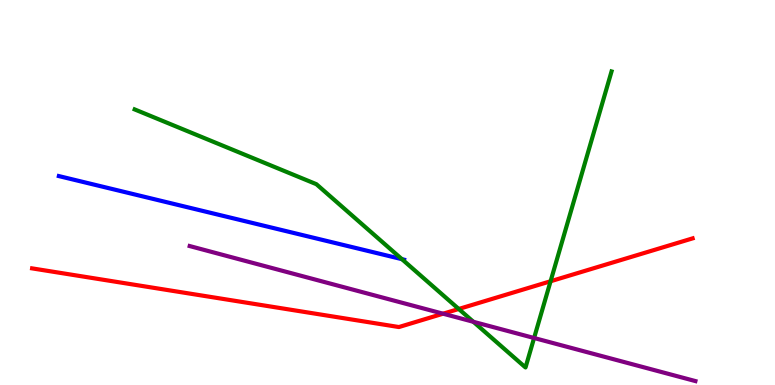[{'lines': ['blue', 'red'], 'intersections': []}, {'lines': ['green', 'red'], 'intersections': [{'x': 5.92, 'y': 1.97}, {'x': 7.1, 'y': 2.69}]}, {'lines': ['purple', 'red'], 'intersections': [{'x': 5.72, 'y': 1.85}]}, {'lines': ['blue', 'green'], 'intersections': [{'x': 5.19, 'y': 3.27}]}, {'lines': ['blue', 'purple'], 'intersections': []}, {'lines': ['green', 'purple'], 'intersections': [{'x': 6.11, 'y': 1.64}, {'x': 6.89, 'y': 1.22}]}]